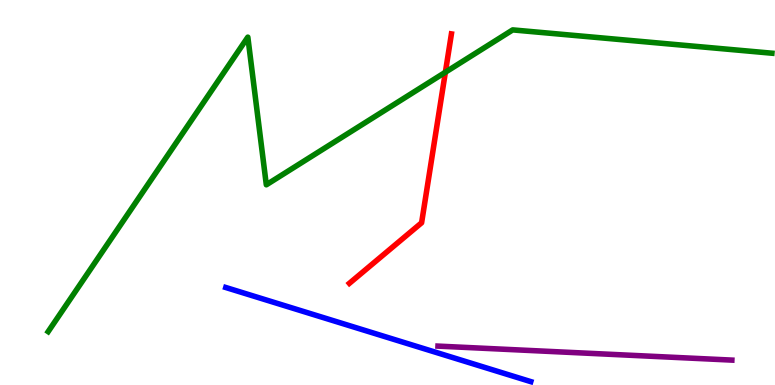[{'lines': ['blue', 'red'], 'intersections': []}, {'lines': ['green', 'red'], 'intersections': [{'x': 5.75, 'y': 8.12}]}, {'lines': ['purple', 'red'], 'intersections': []}, {'lines': ['blue', 'green'], 'intersections': []}, {'lines': ['blue', 'purple'], 'intersections': []}, {'lines': ['green', 'purple'], 'intersections': []}]